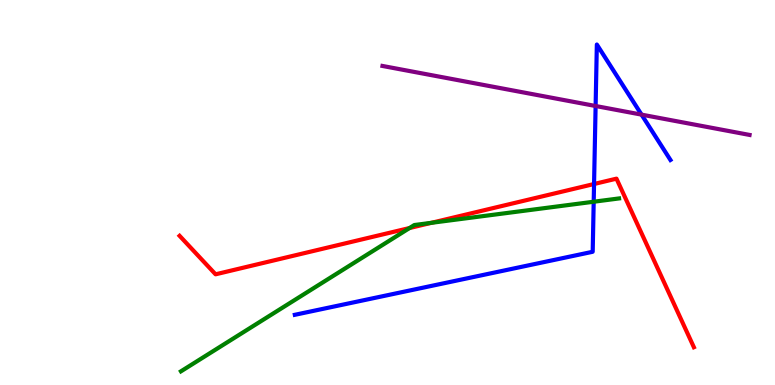[{'lines': ['blue', 'red'], 'intersections': [{'x': 7.67, 'y': 5.22}]}, {'lines': ['green', 'red'], 'intersections': [{'x': 5.28, 'y': 4.08}, {'x': 5.57, 'y': 4.21}]}, {'lines': ['purple', 'red'], 'intersections': []}, {'lines': ['blue', 'green'], 'intersections': [{'x': 7.66, 'y': 4.76}]}, {'lines': ['blue', 'purple'], 'intersections': [{'x': 7.69, 'y': 7.25}, {'x': 8.28, 'y': 7.02}]}, {'lines': ['green', 'purple'], 'intersections': []}]